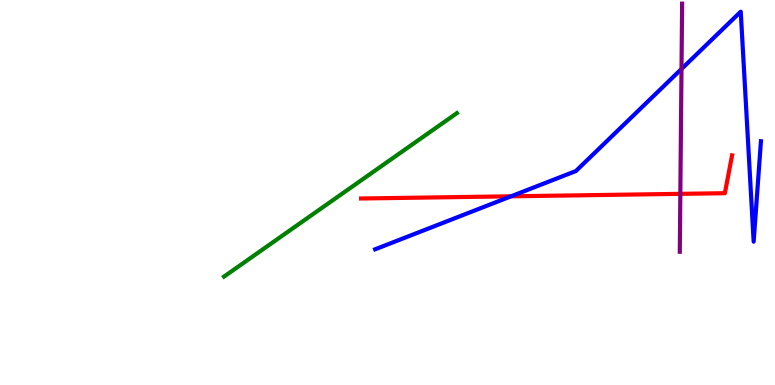[{'lines': ['blue', 'red'], 'intersections': [{'x': 6.59, 'y': 4.9}]}, {'lines': ['green', 'red'], 'intersections': []}, {'lines': ['purple', 'red'], 'intersections': [{'x': 8.78, 'y': 4.96}]}, {'lines': ['blue', 'green'], 'intersections': []}, {'lines': ['blue', 'purple'], 'intersections': [{'x': 8.79, 'y': 8.21}]}, {'lines': ['green', 'purple'], 'intersections': []}]